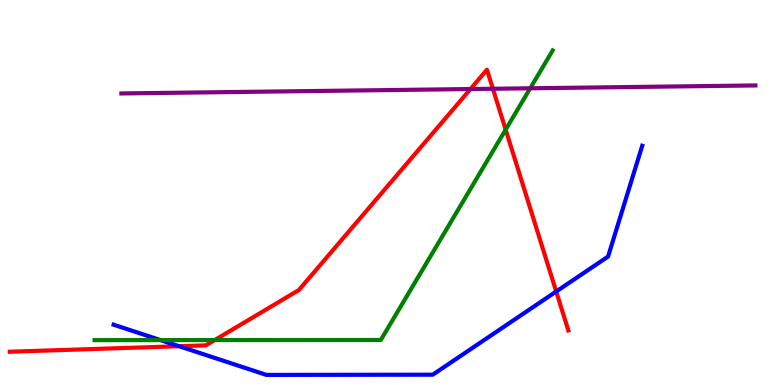[{'lines': ['blue', 'red'], 'intersections': [{'x': 2.31, 'y': 1.01}, {'x': 7.18, 'y': 2.43}]}, {'lines': ['green', 'red'], 'intersections': [{'x': 2.77, 'y': 1.17}, {'x': 6.52, 'y': 6.63}]}, {'lines': ['purple', 'red'], 'intersections': [{'x': 6.07, 'y': 7.69}, {'x': 6.36, 'y': 7.69}]}, {'lines': ['blue', 'green'], 'intersections': [{'x': 2.07, 'y': 1.17}]}, {'lines': ['blue', 'purple'], 'intersections': []}, {'lines': ['green', 'purple'], 'intersections': [{'x': 6.84, 'y': 7.71}]}]